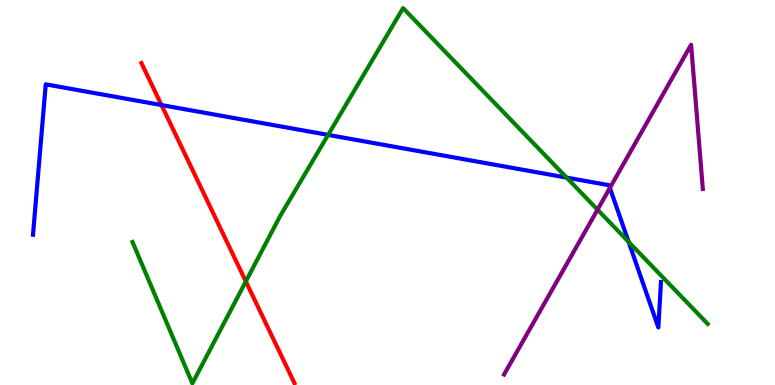[{'lines': ['blue', 'red'], 'intersections': [{'x': 2.08, 'y': 7.27}]}, {'lines': ['green', 'red'], 'intersections': [{'x': 3.17, 'y': 2.69}]}, {'lines': ['purple', 'red'], 'intersections': []}, {'lines': ['blue', 'green'], 'intersections': [{'x': 4.23, 'y': 6.5}, {'x': 7.31, 'y': 5.39}, {'x': 8.11, 'y': 3.72}]}, {'lines': ['blue', 'purple'], 'intersections': [{'x': 7.87, 'y': 5.12}]}, {'lines': ['green', 'purple'], 'intersections': [{'x': 7.71, 'y': 4.55}]}]